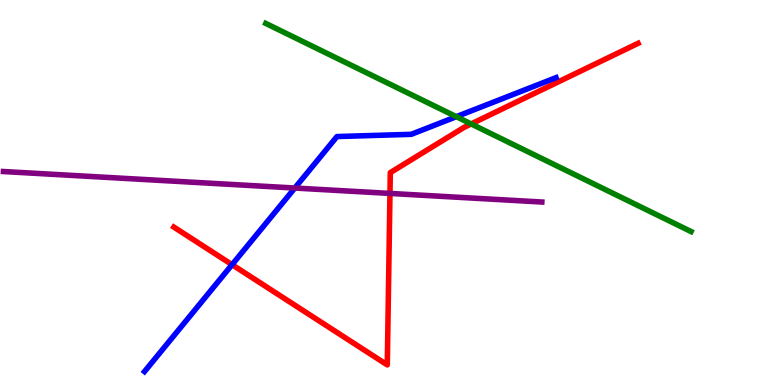[{'lines': ['blue', 'red'], 'intersections': [{'x': 2.99, 'y': 3.13}]}, {'lines': ['green', 'red'], 'intersections': [{'x': 6.08, 'y': 6.78}]}, {'lines': ['purple', 'red'], 'intersections': [{'x': 5.03, 'y': 4.98}]}, {'lines': ['blue', 'green'], 'intersections': [{'x': 5.89, 'y': 6.97}]}, {'lines': ['blue', 'purple'], 'intersections': [{'x': 3.8, 'y': 5.12}]}, {'lines': ['green', 'purple'], 'intersections': []}]